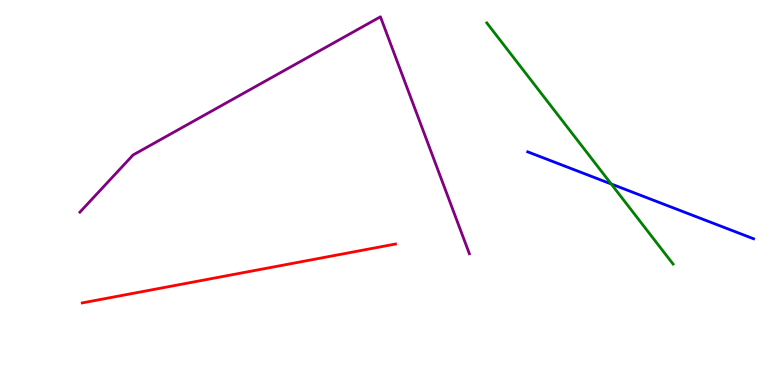[{'lines': ['blue', 'red'], 'intersections': []}, {'lines': ['green', 'red'], 'intersections': []}, {'lines': ['purple', 'red'], 'intersections': []}, {'lines': ['blue', 'green'], 'intersections': [{'x': 7.89, 'y': 5.22}]}, {'lines': ['blue', 'purple'], 'intersections': []}, {'lines': ['green', 'purple'], 'intersections': []}]